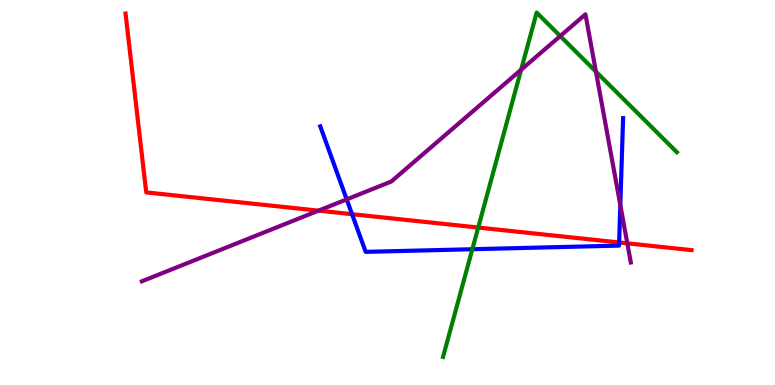[{'lines': ['blue', 'red'], 'intersections': [{'x': 4.54, 'y': 4.44}, {'x': 7.99, 'y': 3.7}]}, {'lines': ['green', 'red'], 'intersections': [{'x': 6.17, 'y': 4.09}]}, {'lines': ['purple', 'red'], 'intersections': [{'x': 4.11, 'y': 4.53}, {'x': 8.09, 'y': 3.68}]}, {'lines': ['blue', 'green'], 'intersections': [{'x': 6.09, 'y': 3.53}]}, {'lines': ['blue', 'purple'], 'intersections': [{'x': 4.47, 'y': 4.82}, {'x': 8.0, 'y': 4.67}]}, {'lines': ['green', 'purple'], 'intersections': [{'x': 6.72, 'y': 8.19}, {'x': 7.23, 'y': 9.06}, {'x': 7.69, 'y': 8.14}]}]